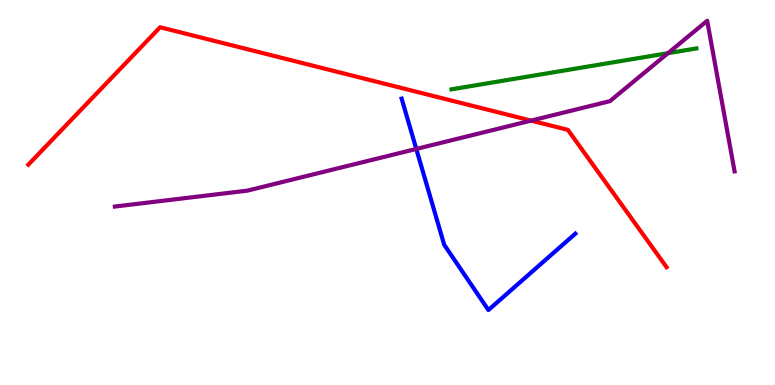[{'lines': ['blue', 'red'], 'intersections': []}, {'lines': ['green', 'red'], 'intersections': []}, {'lines': ['purple', 'red'], 'intersections': [{'x': 6.85, 'y': 6.87}]}, {'lines': ['blue', 'green'], 'intersections': []}, {'lines': ['blue', 'purple'], 'intersections': [{'x': 5.37, 'y': 6.13}]}, {'lines': ['green', 'purple'], 'intersections': [{'x': 8.62, 'y': 8.62}]}]